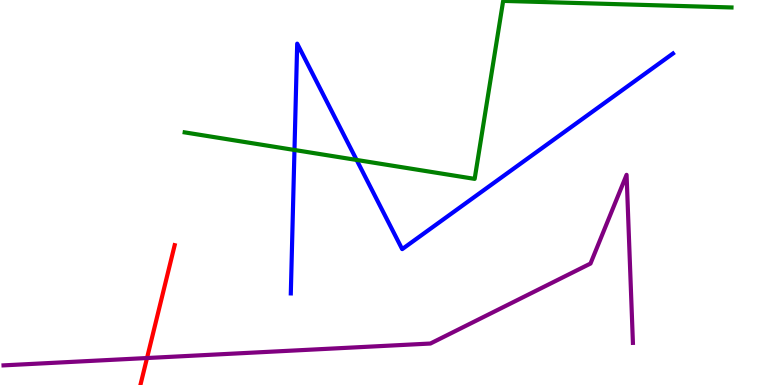[{'lines': ['blue', 'red'], 'intersections': []}, {'lines': ['green', 'red'], 'intersections': []}, {'lines': ['purple', 'red'], 'intersections': [{'x': 1.9, 'y': 0.701}]}, {'lines': ['blue', 'green'], 'intersections': [{'x': 3.8, 'y': 6.1}, {'x': 4.6, 'y': 5.85}]}, {'lines': ['blue', 'purple'], 'intersections': []}, {'lines': ['green', 'purple'], 'intersections': []}]